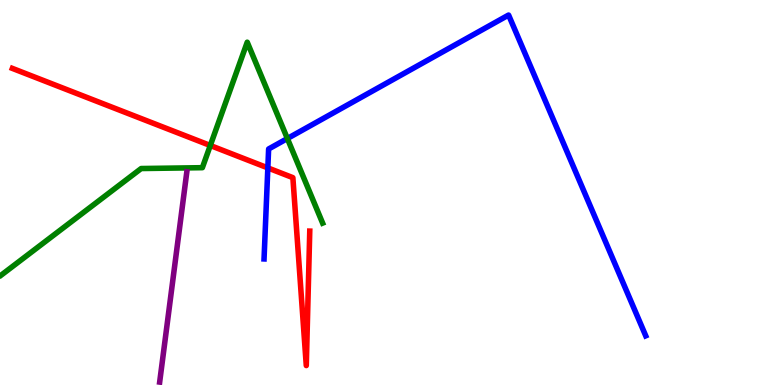[{'lines': ['blue', 'red'], 'intersections': [{'x': 3.46, 'y': 5.64}]}, {'lines': ['green', 'red'], 'intersections': [{'x': 2.71, 'y': 6.22}]}, {'lines': ['purple', 'red'], 'intersections': []}, {'lines': ['blue', 'green'], 'intersections': [{'x': 3.71, 'y': 6.4}]}, {'lines': ['blue', 'purple'], 'intersections': []}, {'lines': ['green', 'purple'], 'intersections': []}]